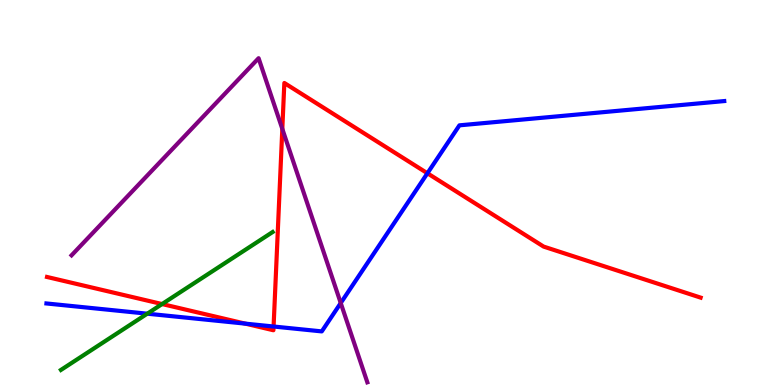[{'lines': ['blue', 'red'], 'intersections': [{'x': 3.16, 'y': 1.59}, {'x': 3.53, 'y': 1.52}, {'x': 5.52, 'y': 5.5}]}, {'lines': ['green', 'red'], 'intersections': [{'x': 2.09, 'y': 2.1}]}, {'lines': ['purple', 'red'], 'intersections': [{'x': 3.64, 'y': 6.65}]}, {'lines': ['blue', 'green'], 'intersections': [{'x': 1.9, 'y': 1.85}]}, {'lines': ['blue', 'purple'], 'intersections': [{'x': 4.4, 'y': 2.13}]}, {'lines': ['green', 'purple'], 'intersections': []}]